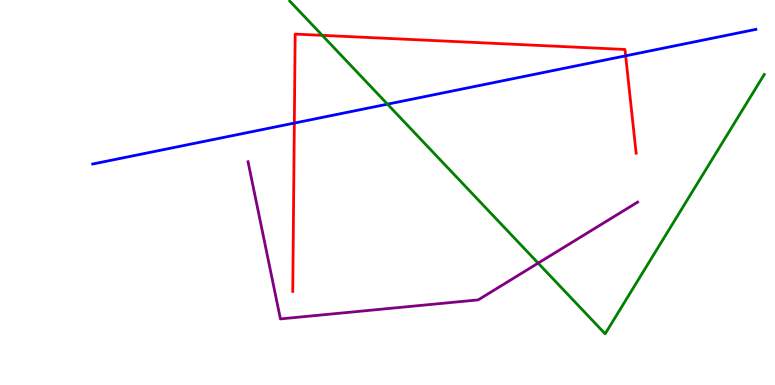[{'lines': ['blue', 'red'], 'intersections': [{'x': 3.8, 'y': 6.8}, {'x': 8.07, 'y': 8.55}]}, {'lines': ['green', 'red'], 'intersections': [{'x': 4.16, 'y': 9.08}]}, {'lines': ['purple', 'red'], 'intersections': []}, {'lines': ['blue', 'green'], 'intersections': [{'x': 5.0, 'y': 7.29}]}, {'lines': ['blue', 'purple'], 'intersections': []}, {'lines': ['green', 'purple'], 'intersections': [{'x': 6.94, 'y': 3.17}]}]